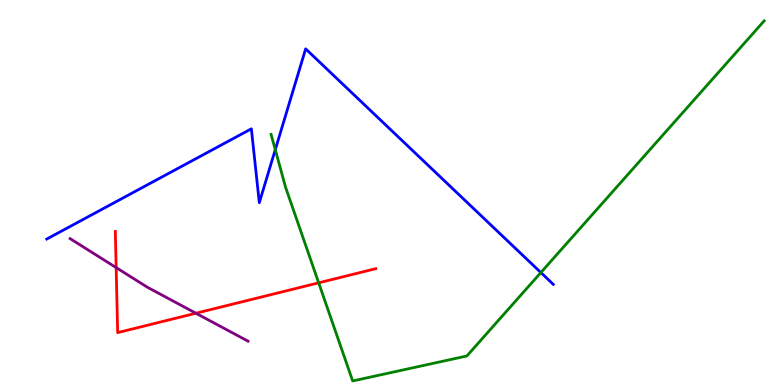[{'lines': ['blue', 'red'], 'intersections': []}, {'lines': ['green', 'red'], 'intersections': [{'x': 4.11, 'y': 2.65}]}, {'lines': ['purple', 'red'], 'intersections': [{'x': 1.5, 'y': 3.05}, {'x': 2.53, 'y': 1.86}]}, {'lines': ['blue', 'green'], 'intersections': [{'x': 3.55, 'y': 6.11}, {'x': 6.98, 'y': 2.92}]}, {'lines': ['blue', 'purple'], 'intersections': []}, {'lines': ['green', 'purple'], 'intersections': []}]